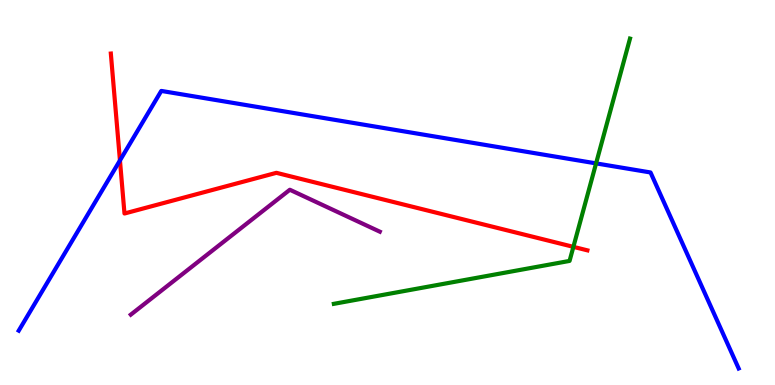[{'lines': ['blue', 'red'], 'intersections': [{'x': 1.55, 'y': 5.83}]}, {'lines': ['green', 'red'], 'intersections': [{'x': 7.4, 'y': 3.59}]}, {'lines': ['purple', 'red'], 'intersections': []}, {'lines': ['blue', 'green'], 'intersections': [{'x': 7.69, 'y': 5.76}]}, {'lines': ['blue', 'purple'], 'intersections': []}, {'lines': ['green', 'purple'], 'intersections': []}]